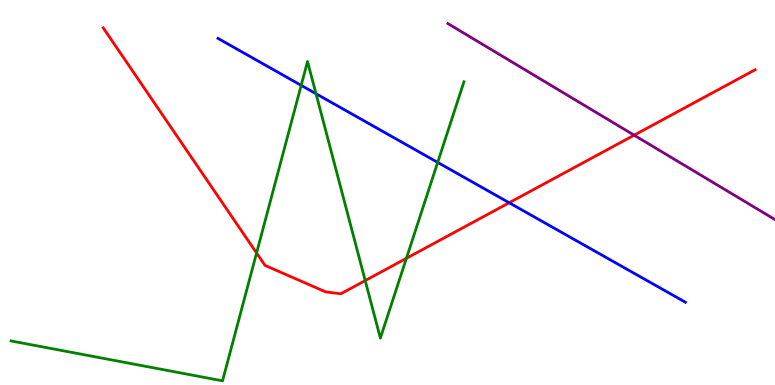[{'lines': ['blue', 'red'], 'intersections': [{'x': 6.57, 'y': 4.73}]}, {'lines': ['green', 'red'], 'intersections': [{'x': 3.31, 'y': 3.43}, {'x': 4.71, 'y': 2.71}, {'x': 5.24, 'y': 3.29}]}, {'lines': ['purple', 'red'], 'intersections': [{'x': 8.18, 'y': 6.49}]}, {'lines': ['blue', 'green'], 'intersections': [{'x': 3.89, 'y': 7.78}, {'x': 4.08, 'y': 7.57}, {'x': 5.65, 'y': 5.78}]}, {'lines': ['blue', 'purple'], 'intersections': []}, {'lines': ['green', 'purple'], 'intersections': []}]